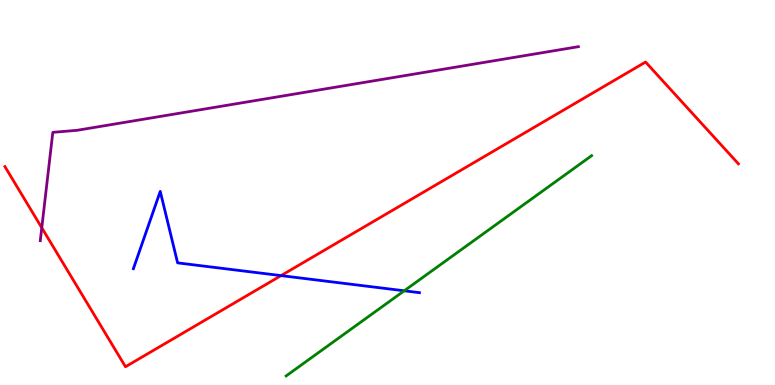[{'lines': ['blue', 'red'], 'intersections': [{'x': 3.63, 'y': 2.84}]}, {'lines': ['green', 'red'], 'intersections': []}, {'lines': ['purple', 'red'], 'intersections': [{'x': 0.539, 'y': 4.08}]}, {'lines': ['blue', 'green'], 'intersections': [{'x': 5.22, 'y': 2.45}]}, {'lines': ['blue', 'purple'], 'intersections': []}, {'lines': ['green', 'purple'], 'intersections': []}]